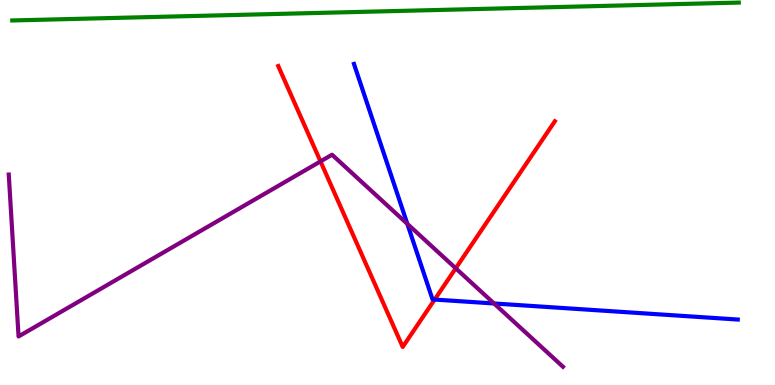[{'lines': ['blue', 'red'], 'intersections': [{'x': 5.61, 'y': 2.22}]}, {'lines': ['green', 'red'], 'intersections': []}, {'lines': ['purple', 'red'], 'intersections': [{'x': 4.14, 'y': 5.81}, {'x': 5.88, 'y': 3.03}]}, {'lines': ['blue', 'green'], 'intersections': []}, {'lines': ['blue', 'purple'], 'intersections': [{'x': 5.26, 'y': 4.19}, {'x': 6.37, 'y': 2.12}]}, {'lines': ['green', 'purple'], 'intersections': []}]